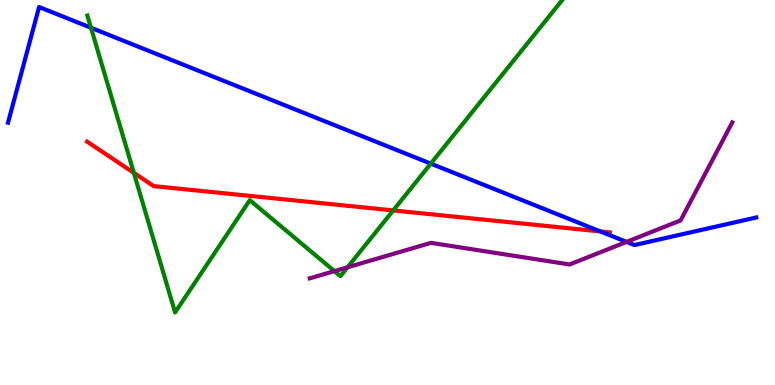[{'lines': ['blue', 'red'], 'intersections': [{'x': 7.75, 'y': 3.99}]}, {'lines': ['green', 'red'], 'intersections': [{'x': 1.73, 'y': 5.51}, {'x': 5.07, 'y': 4.53}]}, {'lines': ['purple', 'red'], 'intersections': []}, {'lines': ['blue', 'green'], 'intersections': [{'x': 1.17, 'y': 9.28}, {'x': 5.56, 'y': 5.75}]}, {'lines': ['blue', 'purple'], 'intersections': [{'x': 8.08, 'y': 3.72}]}, {'lines': ['green', 'purple'], 'intersections': [{'x': 4.32, 'y': 2.96}, {'x': 4.48, 'y': 3.06}]}]